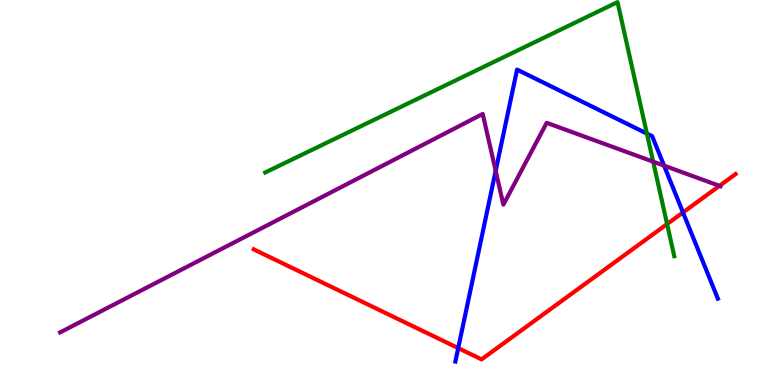[{'lines': ['blue', 'red'], 'intersections': [{'x': 5.91, 'y': 0.959}, {'x': 8.81, 'y': 4.48}]}, {'lines': ['green', 'red'], 'intersections': [{'x': 8.61, 'y': 4.18}]}, {'lines': ['purple', 'red'], 'intersections': [{'x': 9.28, 'y': 5.17}]}, {'lines': ['blue', 'green'], 'intersections': [{'x': 8.35, 'y': 6.53}]}, {'lines': ['blue', 'purple'], 'intersections': [{'x': 6.4, 'y': 5.56}, {'x': 8.57, 'y': 5.7}]}, {'lines': ['green', 'purple'], 'intersections': [{'x': 8.43, 'y': 5.8}]}]